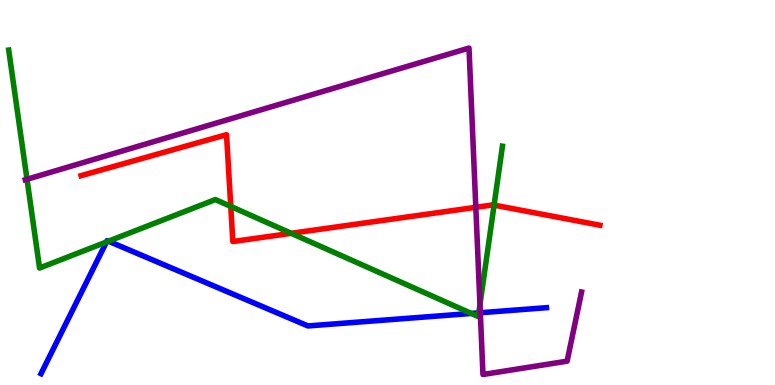[{'lines': ['blue', 'red'], 'intersections': []}, {'lines': ['green', 'red'], 'intersections': [{'x': 2.98, 'y': 4.64}, {'x': 3.76, 'y': 3.94}, {'x': 6.38, 'y': 4.67}]}, {'lines': ['purple', 'red'], 'intersections': [{'x': 6.14, 'y': 4.62}]}, {'lines': ['blue', 'green'], 'intersections': [{'x': 1.37, 'y': 3.71}, {'x': 1.4, 'y': 3.74}, {'x': 6.08, 'y': 1.86}, {'x': 6.18, 'y': 1.87}]}, {'lines': ['blue', 'purple'], 'intersections': [{'x': 6.2, 'y': 1.88}]}, {'lines': ['green', 'purple'], 'intersections': [{'x': 0.348, 'y': 5.34}, {'x': 6.19, 'y': 2.09}]}]